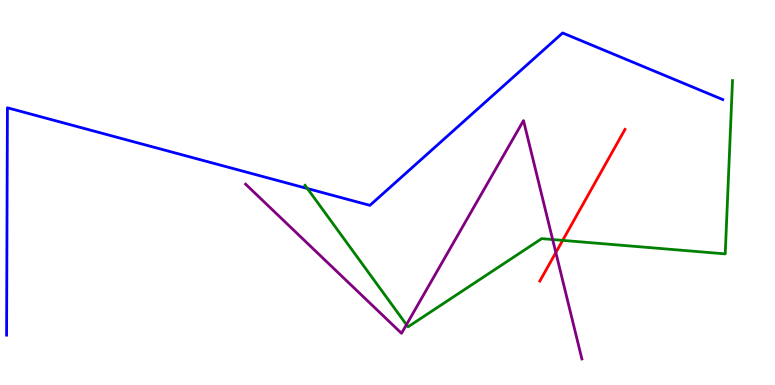[{'lines': ['blue', 'red'], 'intersections': []}, {'lines': ['green', 'red'], 'intersections': [{'x': 7.26, 'y': 3.76}]}, {'lines': ['purple', 'red'], 'intersections': [{'x': 7.17, 'y': 3.44}]}, {'lines': ['blue', 'green'], 'intersections': [{'x': 3.97, 'y': 5.1}]}, {'lines': ['blue', 'purple'], 'intersections': []}, {'lines': ['green', 'purple'], 'intersections': [{'x': 5.24, 'y': 1.57}, {'x': 7.13, 'y': 3.78}]}]